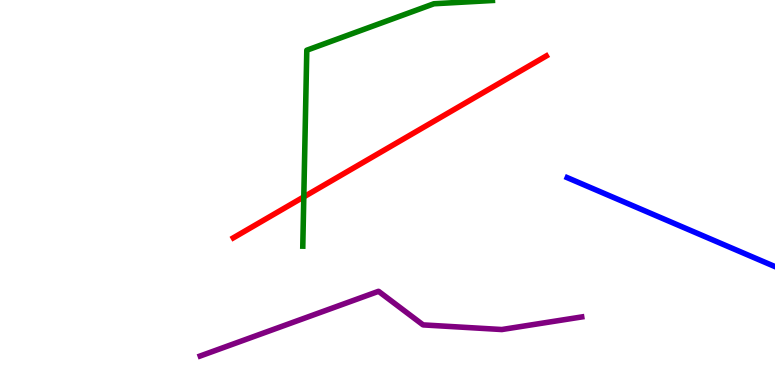[{'lines': ['blue', 'red'], 'intersections': []}, {'lines': ['green', 'red'], 'intersections': [{'x': 3.92, 'y': 4.89}]}, {'lines': ['purple', 'red'], 'intersections': []}, {'lines': ['blue', 'green'], 'intersections': []}, {'lines': ['blue', 'purple'], 'intersections': []}, {'lines': ['green', 'purple'], 'intersections': []}]